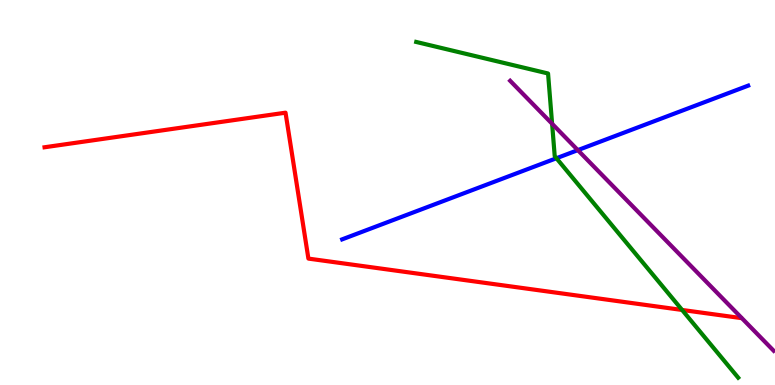[{'lines': ['blue', 'red'], 'intersections': []}, {'lines': ['green', 'red'], 'intersections': [{'x': 8.8, 'y': 1.95}]}, {'lines': ['purple', 'red'], 'intersections': []}, {'lines': ['blue', 'green'], 'intersections': [{'x': 7.18, 'y': 5.89}]}, {'lines': ['blue', 'purple'], 'intersections': [{'x': 7.46, 'y': 6.1}]}, {'lines': ['green', 'purple'], 'intersections': [{'x': 7.12, 'y': 6.79}]}]